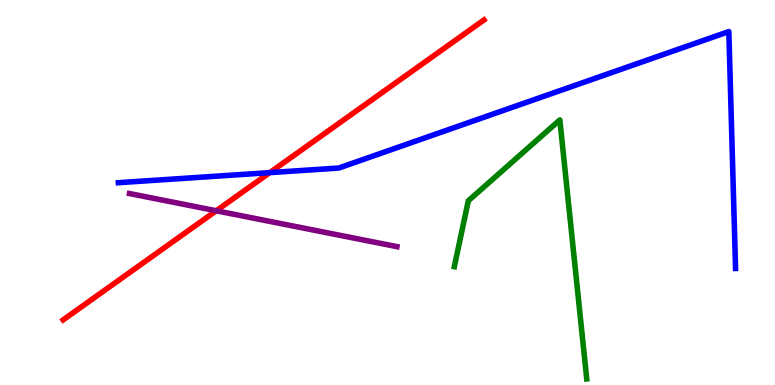[{'lines': ['blue', 'red'], 'intersections': [{'x': 3.48, 'y': 5.52}]}, {'lines': ['green', 'red'], 'intersections': []}, {'lines': ['purple', 'red'], 'intersections': [{'x': 2.79, 'y': 4.53}]}, {'lines': ['blue', 'green'], 'intersections': []}, {'lines': ['blue', 'purple'], 'intersections': []}, {'lines': ['green', 'purple'], 'intersections': []}]